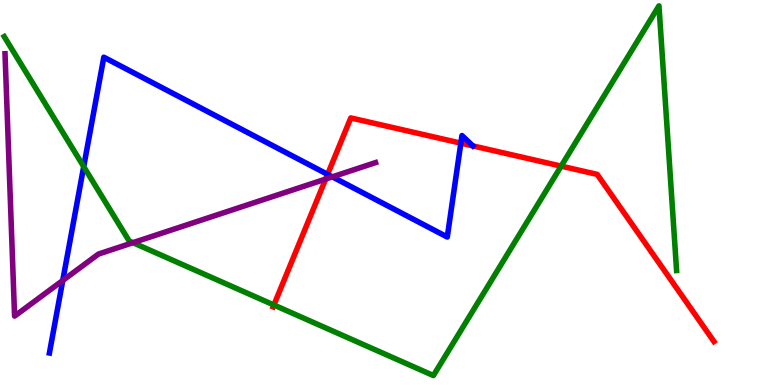[{'lines': ['blue', 'red'], 'intersections': [{'x': 4.23, 'y': 5.47}, {'x': 5.95, 'y': 6.28}, {'x': 6.1, 'y': 6.21}]}, {'lines': ['green', 'red'], 'intersections': [{'x': 3.53, 'y': 2.08}, {'x': 7.24, 'y': 5.69}]}, {'lines': ['purple', 'red'], 'intersections': [{'x': 4.2, 'y': 5.35}]}, {'lines': ['blue', 'green'], 'intersections': [{'x': 1.08, 'y': 5.67}]}, {'lines': ['blue', 'purple'], 'intersections': [{'x': 0.81, 'y': 2.72}, {'x': 4.29, 'y': 5.41}]}, {'lines': ['green', 'purple'], 'intersections': [{'x': 1.72, 'y': 3.7}]}]